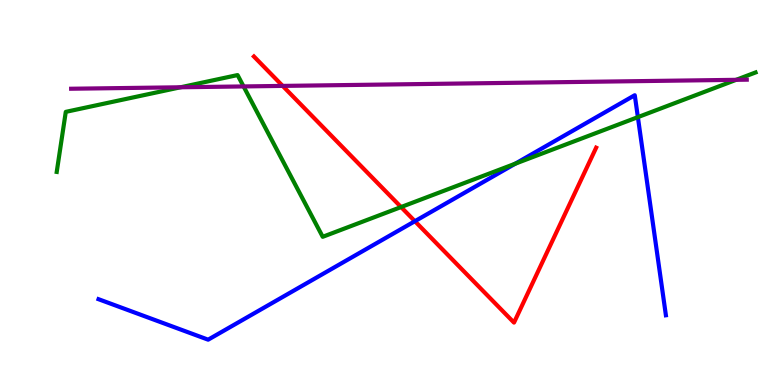[{'lines': ['blue', 'red'], 'intersections': [{'x': 5.35, 'y': 4.25}]}, {'lines': ['green', 'red'], 'intersections': [{'x': 5.18, 'y': 4.62}]}, {'lines': ['purple', 'red'], 'intersections': [{'x': 3.65, 'y': 7.77}]}, {'lines': ['blue', 'green'], 'intersections': [{'x': 6.65, 'y': 5.75}, {'x': 8.23, 'y': 6.96}]}, {'lines': ['blue', 'purple'], 'intersections': []}, {'lines': ['green', 'purple'], 'intersections': [{'x': 2.33, 'y': 7.73}, {'x': 3.14, 'y': 7.76}, {'x': 9.5, 'y': 7.93}]}]